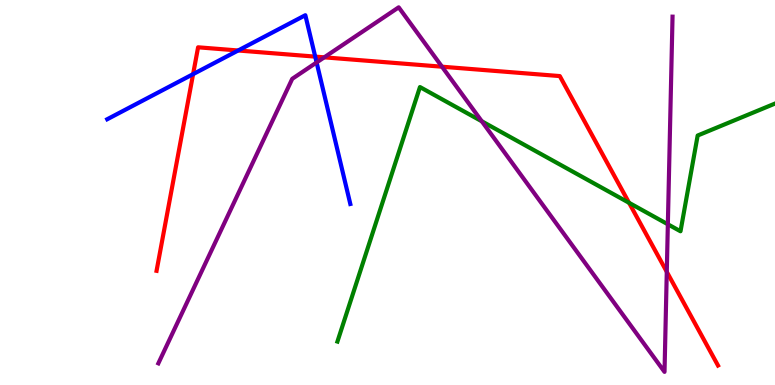[{'lines': ['blue', 'red'], 'intersections': [{'x': 2.49, 'y': 8.07}, {'x': 3.07, 'y': 8.69}, {'x': 4.07, 'y': 8.53}]}, {'lines': ['green', 'red'], 'intersections': [{'x': 8.12, 'y': 4.73}]}, {'lines': ['purple', 'red'], 'intersections': [{'x': 4.18, 'y': 8.51}, {'x': 5.7, 'y': 8.27}, {'x': 8.6, 'y': 2.94}]}, {'lines': ['blue', 'green'], 'intersections': []}, {'lines': ['blue', 'purple'], 'intersections': [{'x': 4.09, 'y': 8.38}]}, {'lines': ['green', 'purple'], 'intersections': [{'x': 6.22, 'y': 6.85}, {'x': 8.62, 'y': 4.17}]}]